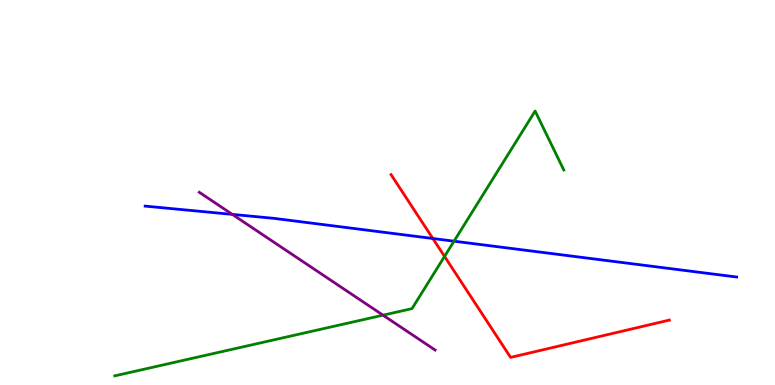[{'lines': ['blue', 'red'], 'intersections': [{'x': 5.58, 'y': 3.81}]}, {'lines': ['green', 'red'], 'intersections': [{'x': 5.74, 'y': 3.34}]}, {'lines': ['purple', 'red'], 'intersections': []}, {'lines': ['blue', 'green'], 'intersections': [{'x': 5.86, 'y': 3.74}]}, {'lines': ['blue', 'purple'], 'intersections': [{'x': 3.0, 'y': 4.43}]}, {'lines': ['green', 'purple'], 'intersections': [{'x': 4.94, 'y': 1.81}]}]